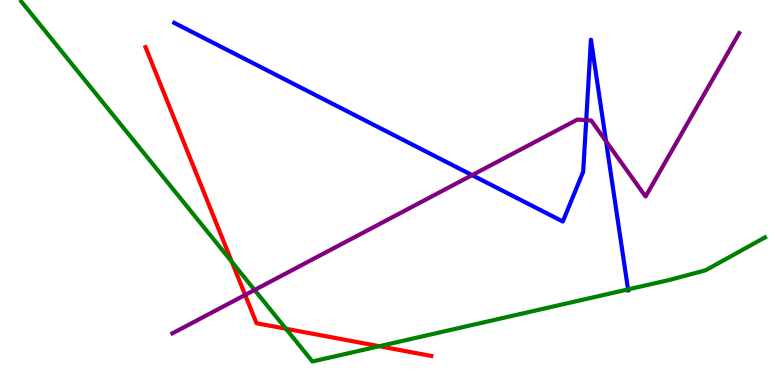[{'lines': ['blue', 'red'], 'intersections': []}, {'lines': ['green', 'red'], 'intersections': [{'x': 2.99, 'y': 3.2}, {'x': 3.69, 'y': 1.46}, {'x': 4.89, 'y': 1.01}]}, {'lines': ['purple', 'red'], 'intersections': [{'x': 3.16, 'y': 2.34}]}, {'lines': ['blue', 'green'], 'intersections': [{'x': 8.1, 'y': 2.48}]}, {'lines': ['blue', 'purple'], 'intersections': [{'x': 6.09, 'y': 5.45}, {'x': 7.56, 'y': 6.88}, {'x': 7.82, 'y': 6.33}]}, {'lines': ['green', 'purple'], 'intersections': [{'x': 3.28, 'y': 2.47}]}]